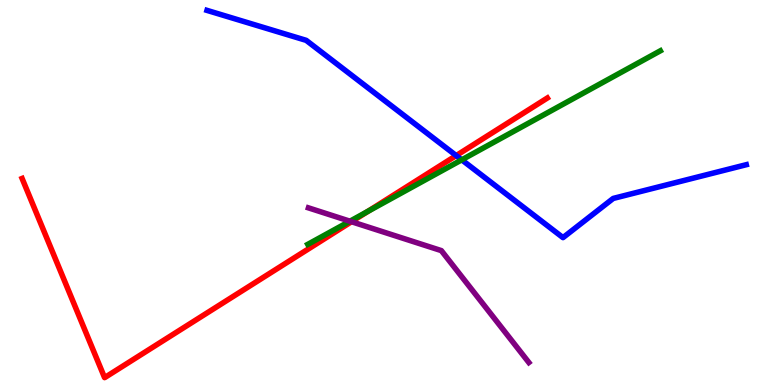[{'lines': ['blue', 'red'], 'intersections': [{'x': 5.89, 'y': 5.96}]}, {'lines': ['green', 'red'], 'intersections': [{'x': 4.75, 'y': 4.51}]}, {'lines': ['purple', 'red'], 'intersections': [{'x': 4.54, 'y': 4.24}]}, {'lines': ['blue', 'green'], 'intersections': [{'x': 5.96, 'y': 5.85}]}, {'lines': ['blue', 'purple'], 'intersections': []}, {'lines': ['green', 'purple'], 'intersections': [{'x': 4.52, 'y': 4.25}]}]